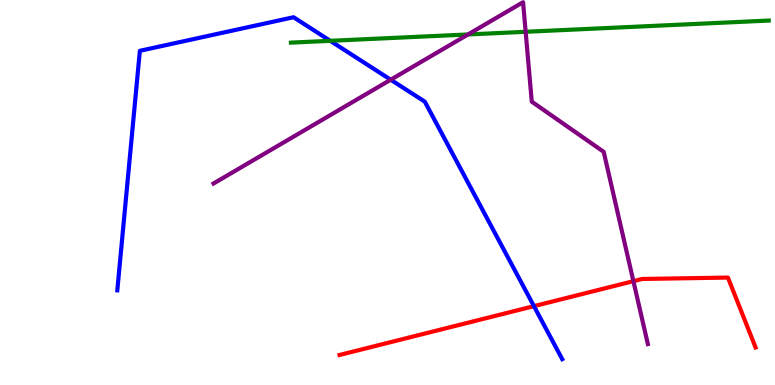[{'lines': ['blue', 'red'], 'intersections': [{'x': 6.89, 'y': 2.05}]}, {'lines': ['green', 'red'], 'intersections': []}, {'lines': ['purple', 'red'], 'intersections': [{'x': 8.17, 'y': 2.7}]}, {'lines': ['blue', 'green'], 'intersections': [{'x': 4.26, 'y': 8.94}]}, {'lines': ['blue', 'purple'], 'intersections': [{'x': 5.04, 'y': 7.93}]}, {'lines': ['green', 'purple'], 'intersections': [{'x': 6.04, 'y': 9.11}, {'x': 6.78, 'y': 9.17}]}]